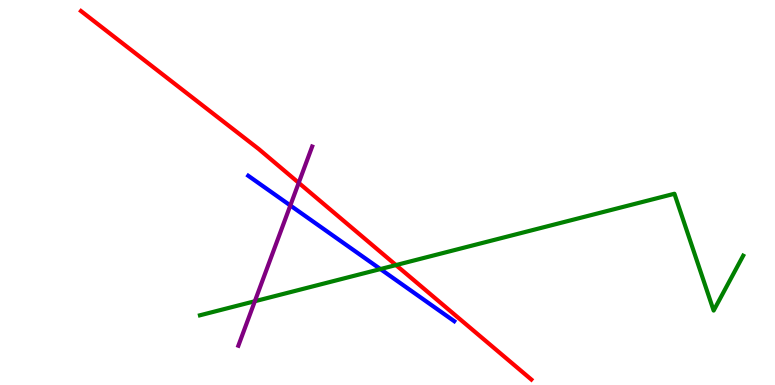[{'lines': ['blue', 'red'], 'intersections': []}, {'lines': ['green', 'red'], 'intersections': [{'x': 5.11, 'y': 3.11}]}, {'lines': ['purple', 'red'], 'intersections': [{'x': 3.85, 'y': 5.25}]}, {'lines': ['blue', 'green'], 'intersections': [{'x': 4.91, 'y': 3.01}]}, {'lines': ['blue', 'purple'], 'intersections': [{'x': 3.75, 'y': 4.66}]}, {'lines': ['green', 'purple'], 'intersections': [{'x': 3.29, 'y': 2.18}]}]